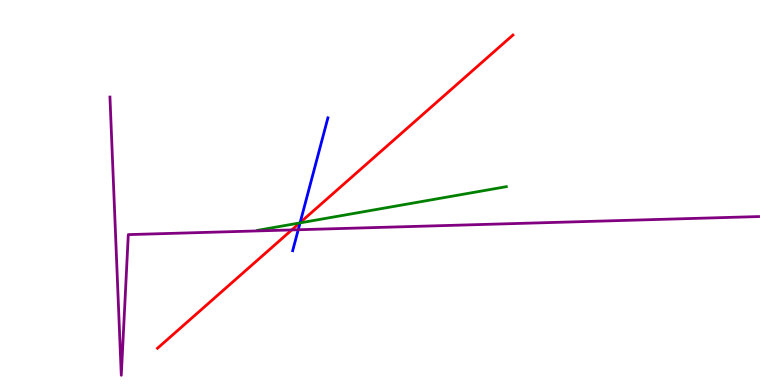[{'lines': ['blue', 'red'], 'intersections': [{'x': 3.87, 'y': 4.22}]}, {'lines': ['green', 'red'], 'intersections': [{'x': 3.87, 'y': 4.21}]}, {'lines': ['purple', 'red'], 'intersections': [{'x': 3.76, 'y': 4.03}]}, {'lines': ['blue', 'green'], 'intersections': [{'x': 3.87, 'y': 4.21}]}, {'lines': ['blue', 'purple'], 'intersections': [{'x': 3.85, 'y': 4.03}]}, {'lines': ['green', 'purple'], 'intersections': []}]